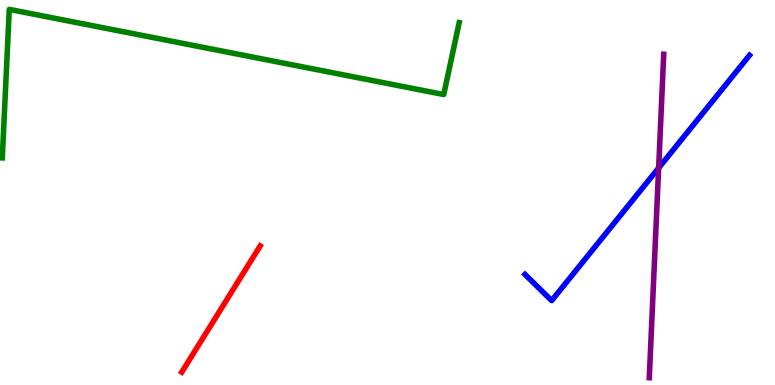[{'lines': ['blue', 'red'], 'intersections': []}, {'lines': ['green', 'red'], 'intersections': []}, {'lines': ['purple', 'red'], 'intersections': []}, {'lines': ['blue', 'green'], 'intersections': []}, {'lines': ['blue', 'purple'], 'intersections': [{'x': 8.5, 'y': 5.64}]}, {'lines': ['green', 'purple'], 'intersections': []}]